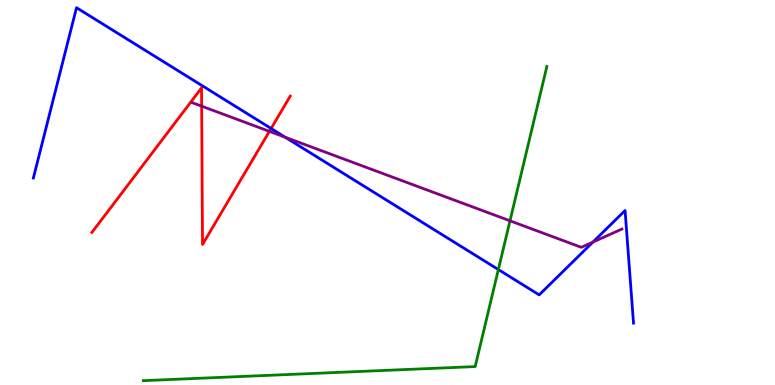[{'lines': ['blue', 'red'], 'intersections': [{'x': 3.5, 'y': 6.66}]}, {'lines': ['green', 'red'], 'intersections': []}, {'lines': ['purple', 'red'], 'intersections': [{'x': 2.6, 'y': 7.24}, {'x': 3.48, 'y': 6.59}]}, {'lines': ['blue', 'green'], 'intersections': [{'x': 6.43, 'y': 3.0}]}, {'lines': ['blue', 'purple'], 'intersections': [{'x': 3.68, 'y': 6.44}, {'x': 7.65, 'y': 3.71}]}, {'lines': ['green', 'purple'], 'intersections': [{'x': 6.58, 'y': 4.26}]}]